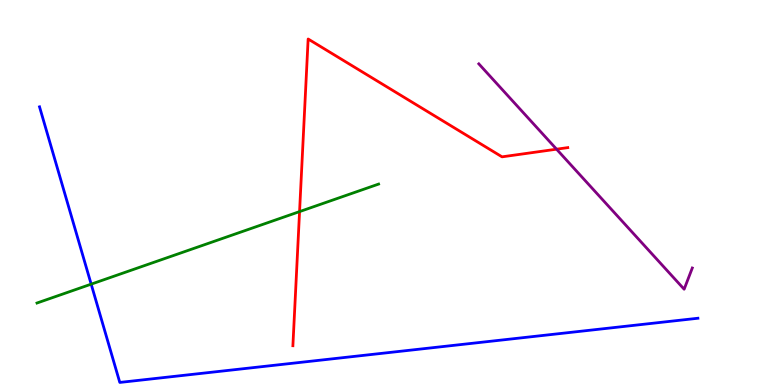[{'lines': ['blue', 'red'], 'intersections': []}, {'lines': ['green', 'red'], 'intersections': [{'x': 3.87, 'y': 4.5}]}, {'lines': ['purple', 'red'], 'intersections': [{'x': 7.18, 'y': 6.12}]}, {'lines': ['blue', 'green'], 'intersections': [{'x': 1.18, 'y': 2.62}]}, {'lines': ['blue', 'purple'], 'intersections': []}, {'lines': ['green', 'purple'], 'intersections': []}]